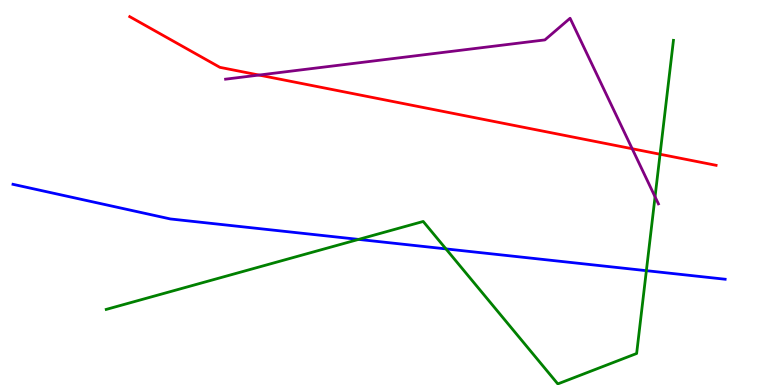[{'lines': ['blue', 'red'], 'intersections': []}, {'lines': ['green', 'red'], 'intersections': [{'x': 8.52, 'y': 5.99}]}, {'lines': ['purple', 'red'], 'intersections': [{'x': 3.34, 'y': 8.05}, {'x': 8.16, 'y': 6.14}]}, {'lines': ['blue', 'green'], 'intersections': [{'x': 4.63, 'y': 3.78}, {'x': 5.75, 'y': 3.54}, {'x': 8.34, 'y': 2.97}]}, {'lines': ['blue', 'purple'], 'intersections': []}, {'lines': ['green', 'purple'], 'intersections': [{'x': 8.45, 'y': 4.89}]}]